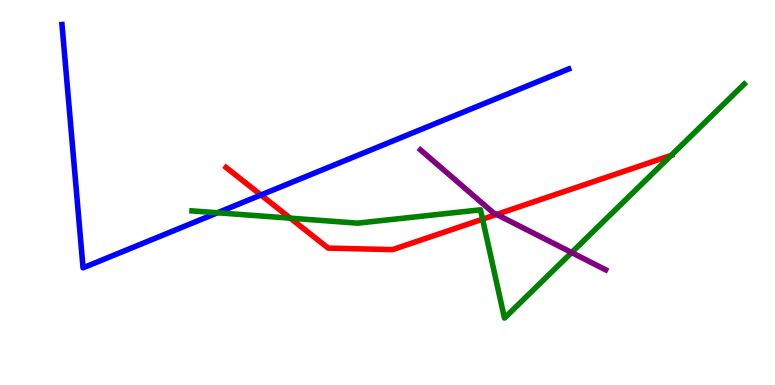[{'lines': ['blue', 'red'], 'intersections': [{'x': 3.37, 'y': 4.94}]}, {'lines': ['green', 'red'], 'intersections': [{'x': 3.75, 'y': 4.33}, {'x': 6.23, 'y': 4.31}, {'x': 8.66, 'y': 5.96}]}, {'lines': ['purple', 'red'], 'intersections': [{'x': 6.41, 'y': 4.43}]}, {'lines': ['blue', 'green'], 'intersections': [{'x': 2.81, 'y': 4.47}]}, {'lines': ['blue', 'purple'], 'intersections': []}, {'lines': ['green', 'purple'], 'intersections': [{'x': 7.38, 'y': 3.44}]}]